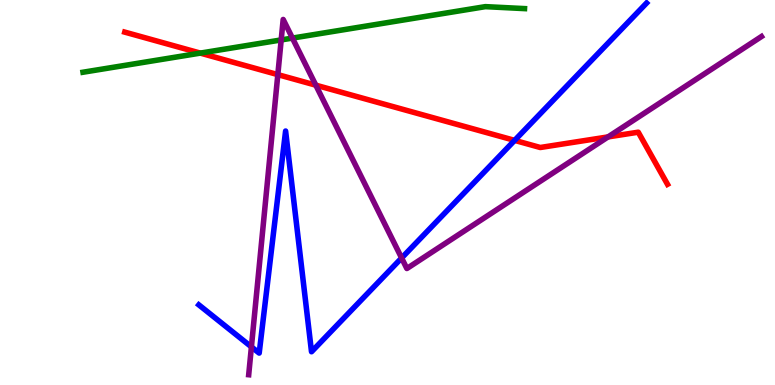[{'lines': ['blue', 'red'], 'intersections': [{'x': 6.64, 'y': 6.35}]}, {'lines': ['green', 'red'], 'intersections': [{'x': 2.58, 'y': 8.62}]}, {'lines': ['purple', 'red'], 'intersections': [{'x': 3.58, 'y': 8.06}, {'x': 4.07, 'y': 7.79}, {'x': 7.85, 'y': 6.44}]}, {'lines': ['blue', 'green'], 'intersections': []}, {'lines': ['blue', 'purple'], 'intersections': [{'x': 3.24, 'y': 0.99}, {'x': 5.18, 'y': 3.3}]}, {'lines': ['green', 'purple'], 'intersections': [{'x': 3.63, 'y': 8.96}, {'x': 3.77, 'y': 9.01}]}]